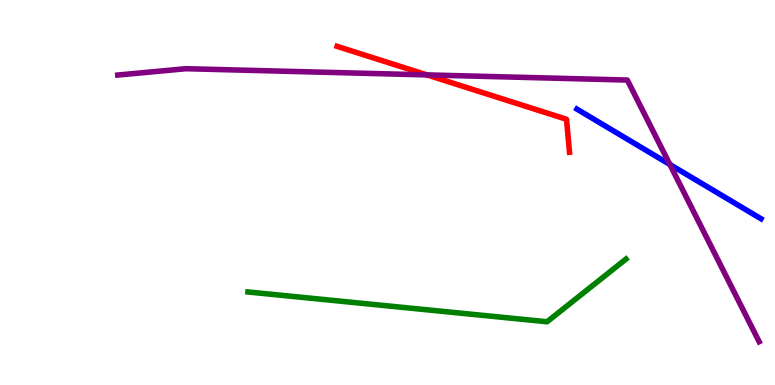[{'lines': ['blue', 'red'], 'intersections': []}, {'lines': ['green', 'red'], 'intersections': []}, {'lines': ['purple', 'red'], 'intersections': [{'x': 5.51, 'y': 8.05}]}, {'lines': ['blue', 'green'], 'intersections': []}, {'lines': ['blue', 'purple'], 'intersections': [{'x': 8.64, 'y': 5.73}]}, {'lines': ['green', 'purple'], 'intersections': []}]